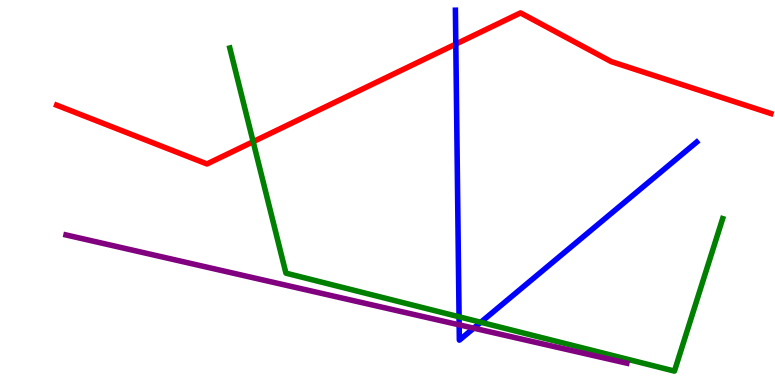[{'lines': ['blue', 'red'], 'intersections': [{'x': 5.88, 'y': 8.86}]}, {'lines': ['green', 'red'], 'intersections': [{'x': 3.27, 'y': 6.32}]}, {'lines': ['purple', 'red'], 'intersections': []}, {'lines': ['blue', 'green'], 'intersections': [{'x': 5.92, 'y': 1.77}, {'x': 6.2, 'y': 1.63}]}, {'lines': ['blue', 'purple'], 'intersections': [{'x': 5.92, 'y': 1.56}, {'x': 6.11, 'y': 1.48}]}, {'lines': ['green', 'purple'], 'intersections': []}]